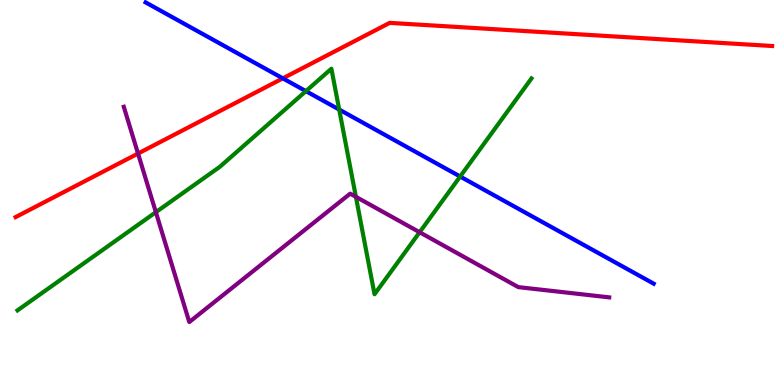[{'lines': ['blue', 'red'], 'intersections': [{'x': 3.65, 'y': 7.96}]}, {'lines': ['green', 'red'], 'intersections': []}, {'lines': ['purple', 'red'], 'intersections': [{'x': 1.78, 'y': 6.01}]}, {'lines': ['blue', 'green'], 'intersections': [{'x': 3.95, 'y': 7.63}, {'x': 4.38, 'y': 7.15}, {'x': 5.94, 'y': 5.42}]}, {'lines': ['blue', 'purple'], 'intersections': []}, {'lines': ['green', 'purple'], 'intersections': [{'x': 2.01, 'y': 4.49}, {'x': 4.59, 'y': 4.89}, {'x': 5.41, 'y': 3.97}]}]